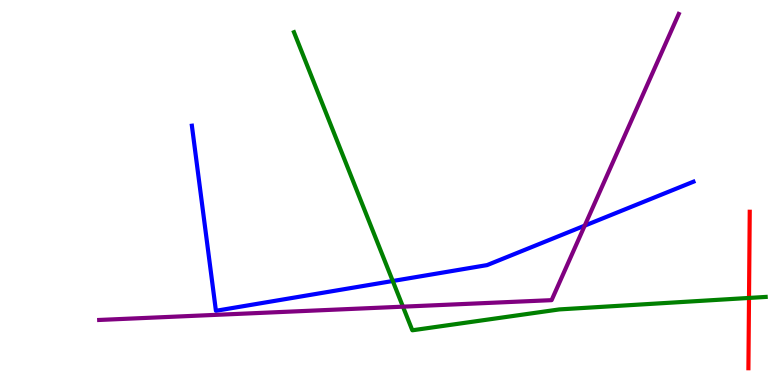[{'lines': ['blue', 'red'], 'intersections': []}, {'lines': ['green', 'red'], 'intersections': [{'x': 9.66, 'y': 2.26}]}, {'lines': ['purple', 'red'], 'intersections': []}, {'lines': ['blue', 'green'], 'intersections': [{'x': 5.07, 'y': 2.7}]}, {'lines': ['blue', 'purple'], 'intersections': [{'x': 7.54, 'y': 4.14}]}, {'lines': ['green', 'purple'], 'intersections': [{'x': 5.2, 'y': 2.03}]}]